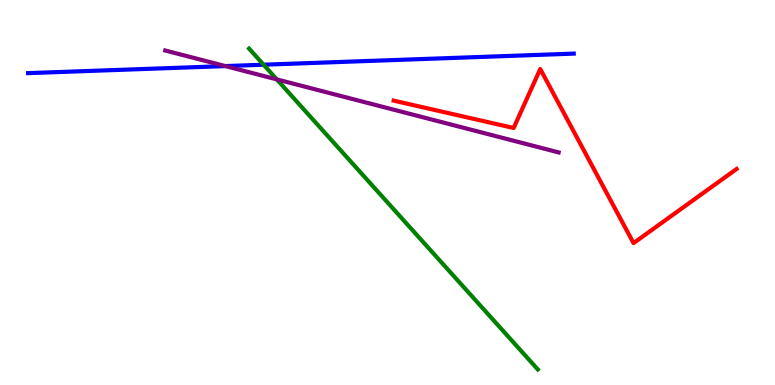[{'lines': ['blue', 'red'], 'intersections': []}, {'lines': ['green', 'red'], 'intersections': []}, {'lines': ['purple', 'red'], 'intersections': []}, {'lines': ['blue', 'green'], 'intersections': [{'x': 3.4, 'y': 8.32}]}, {'lines': ['blue', 'purple'], 'intersections': [{'x': 2.91, 'y': 8.28}]}, {'lines': ['green', 'purple'], 'intersections': [{'x': 3.57, 'y': 7.94}]}]